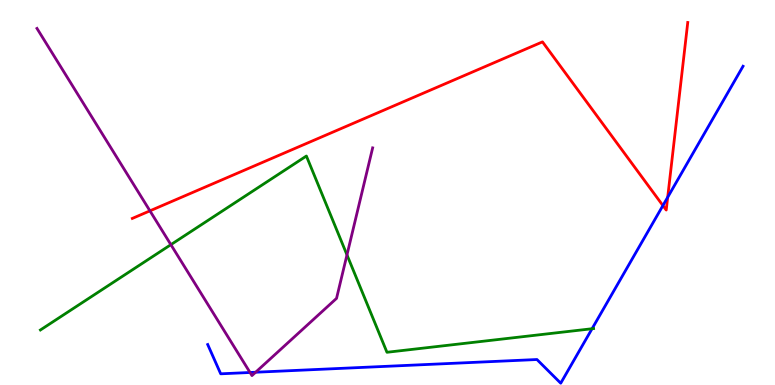[{'lines': ['blue', 'red'], 'intersections': [{'x': 8.55, 'y': 4.66}, {'x': 8.62, 'y': 4.88}]}, {'lines': ['green', 'red'], 'intersections': []}, {'lines': ['purple', 'red'], 'intersections': [{'x': 1.93, 'y': 4.52}]}, {'lines': ['blue', 'green'], 'intersections': [{'x': 7.64, 'y': 1.46}]}, {'lines': ['blue', 'purple'], 'intersections': [{'x': 3.23, 'y': 0.325}, {'x': 3.3, 'y': 0.332}]}, {'lines': ['green', 'purple'], 'intersections': [{'x': 2.2, 'y': 3.65}, {'x': 4.48, 'y': 3.38}]}]